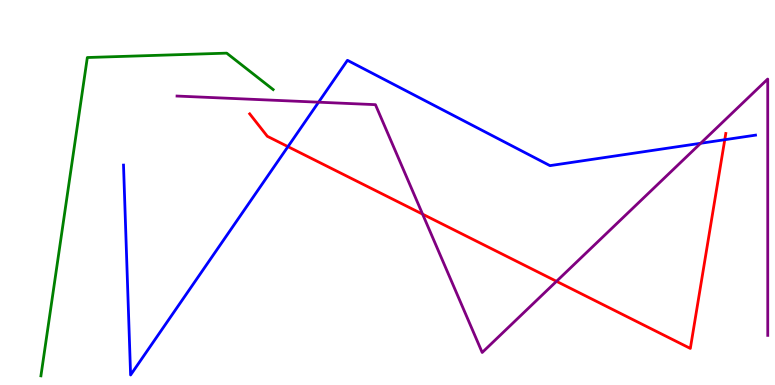[{'lines': ['blue', 'red'], 'intersections': [{'x': 3.72, 'y': 6.19}, {'x': 9.35, 'y': 6.37}]}, {'lines': ['green', 'red'], 'intersections': []}, {'lines': ['purple', 'red'], 'intersections': [{'x': 5.45, 'y': 4.44}, {'x': 7.18, 'y': 2.69}]}, {'lines': ['blue', 'green'], 'intersections': []}, {'lines': ['blue', 'purple'], 'intersections': [{'x': 4.11, 'y': 7.35}, {'x': 9.04, 'y': 6.28}]}, {'lines': ['green', 'purple'], 'intersections': []}]